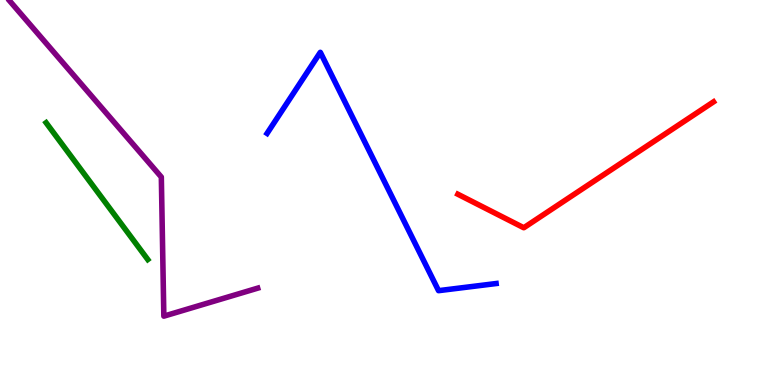[{'lines': ['blue', 'red'], 'intersections': []}, {'lines': ['green', 'red'], 'intersections': []}, {'lines': ['purple', 'red'], 'intersections': []}, {'lines': ['blue', 'green'], 'intersections': []}, {'lines': ['blue', 'purple'], 'intersections': []}, {'lines': ['green', 'purple'], 'intersections': []}]